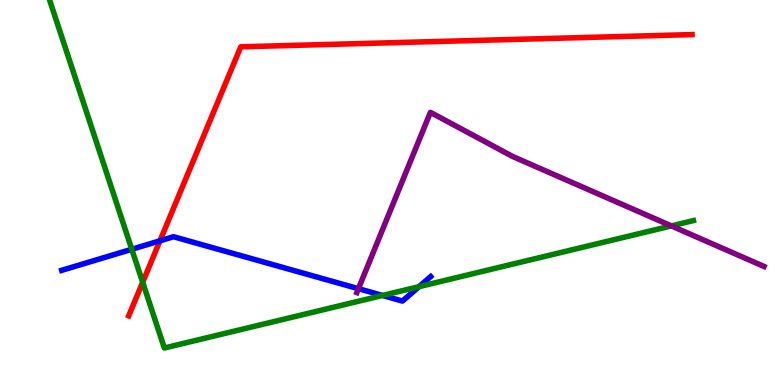[{'lines': ['blue', 'red'], 'intersections': [{'x': 2.06, 'y': 3.75}]}, {'lines': ['green', 'red'], 'intersections': [{'x': 1.84, 'y': 2.67}]}, {'lines': ['purple', 'red'], 'intersections': []}, {'lines': ['blue', 'green'], 'intersections': [{'x': 1.7, 'y': 3.53}, {'x': 4.94, 'y': 2.33}, {'x': 5.41, 'y': 2.55}]}, {'lines': ['blue', 'purple'], 'intersections': [{'x': 4.62, 'y': 2.5}]}, {'lines': ['green', 'purple'], 'intersections': [{'x': 8.66, 'y': 4.13}]}]